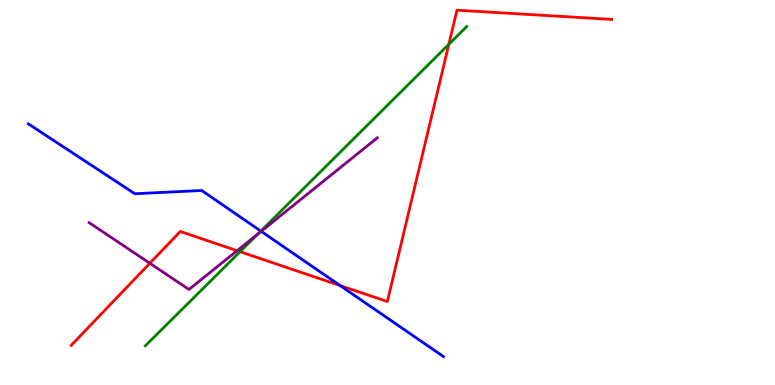[{'lines': ['blue', 'red'], 'intersections': [{'x': 4.39, 'y': 2.58}]}, {'lines': ['green', 'red'], 'intersections': [{'x': 3.1, 'y': 3.46}, {'x': 5.79, 'y': 8.85}]}, {'lines': ['purple', 'red'], 'intersections': [{'x': 1.93, 'y': 3.16}, {'x': 3.06, 'y': 3.49}]}, {'lines': ['blue', 'green'], 'intersections': [{'x': 3.37, 'y': 4.0}]}, {'lines': ['blue', 'purple'], 'intersections': [{'x': 3.37, 'y': 3.99}]}, {'lines': ['green', 'purple'], 'intersections': [{'x': 3.33, 'y': 3.93}]}]